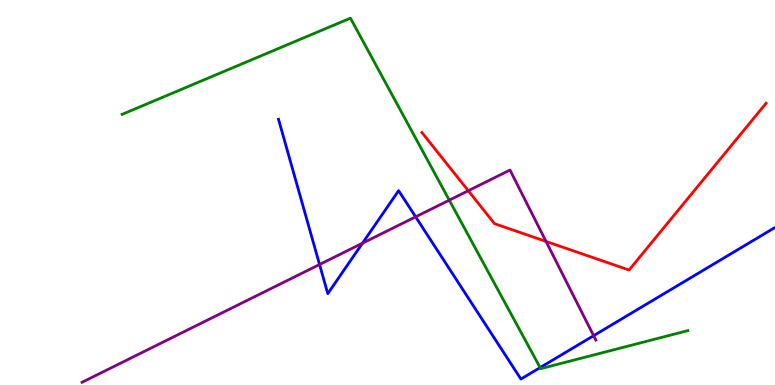[{'lines': ['blue', 'red'], 'intersections': []}, {'lines': ['green', 'red'], 'intersections': []}, {'lines': ['purple', 'red'], 'intersections': [{'x': 6.04, 'y': 5.05}, {'x': 7.05, 'y': 3.73}]}, {'lines': ['blue', 'green'], 'intersections': [{'x': 6.97, 'y': 0.453}]}, {'lines': ['blue', 'purple'], 'intersections': [{'x': 4.12, 'y': 3.13}, {'x': 4.68, 'y': 3.68}, {'x': 5.36, 'y': 4.37}, {'x': 7.66, 'y': 1.28}]}, {'lines': ['green', 'purple'], 'intersections': [{'x': 5.8, 'y': 4.8}]}]